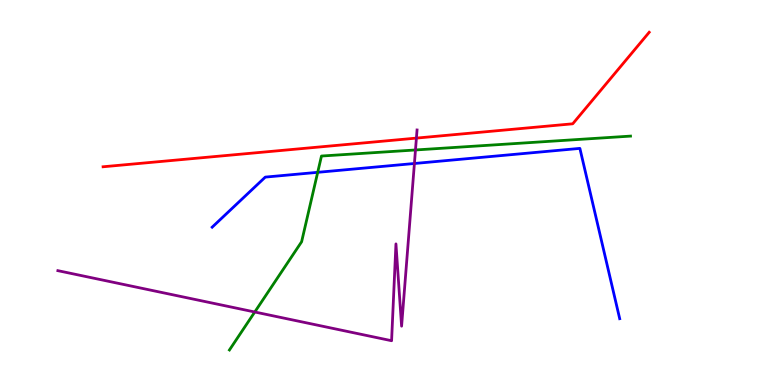[{'lines': ['blue', 'red'], 'intersections': []}, {'lines': ['green', 'red'], 'intersections': []}, {'lines': ['purple', 'red'], 'intersections': [{'x': 5.37, 'y': 6.41}]}, {'lines': ['blue', 'green'], 'intersections': [{'x': 4.1, 'y': 5.52}]}, {'lines': ['blue', 'purple'], 'intersections': [{'x': 5.35, 'y': 5.75}]}, {'lines': ['green', 'purple'], 'intersections': [{'x': 3.29, 'y': 1.9}, {'x': 5.36, 'y': 6.1}]}]